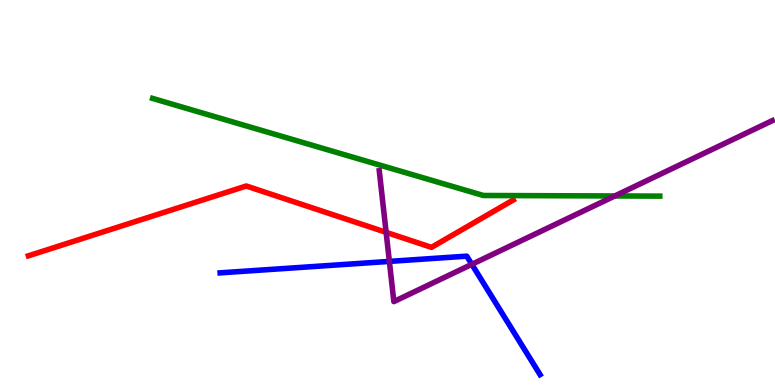[{'lines': ['blue', 'red'], 'intersections': []}, {'lines': ['green', 'red'], 'intersections': []}, {'lines': ['purple', 'red'], 'intersections': [{'x': 4.98, 'y': 3.97}]}, {'lines': ['blue', 'green'], 'intersections': []}, {'lines': ['blue', 'purple'], 'intersections': [{'x': 5.02, 'y': 3.21}, {'x': 6.09, 'y': 3.13}]}, {'lines': ['green', 'purple'], 'intersections': [{'x': 7.93, 'y': 4.91}]}]